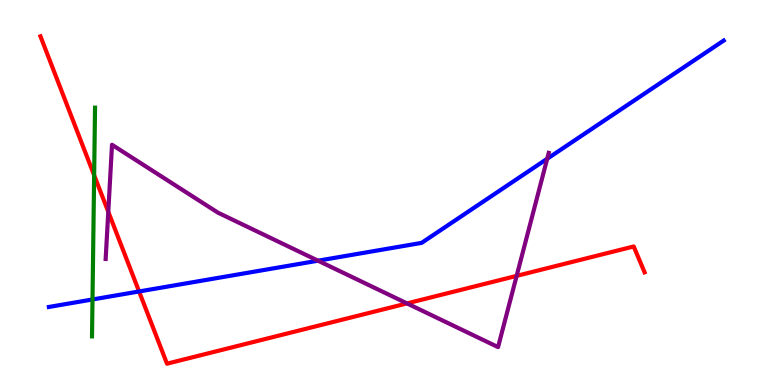[{'lines': ['blue', 'red'], 'intersections': [{'x': 1.79, 'y': 2.43}]}, {'lines': ['green', 'red'], 'intersections': [{'x': 1.21, 'y': 5.45}]}, {'lines': ['purple', 'red'], 'intersections': [{'x': 1.4, 'y': 4.5}, {'x': 5.25, 'y': 2.12}, {'x': 6.67, 'y': 2.83}]}, {'lines': ['blue', 'green'], 'intersections': [{'x': 1.19, 'y': 2.22}]}, {'lines': ['blue', 'purple'], 'intersections': [{'x': 4.1, 'y': 3.23}, {'x': 7.06, 'y': 5.88}]}, {'lines': ['green', 'purple'], 'intersections': []}]